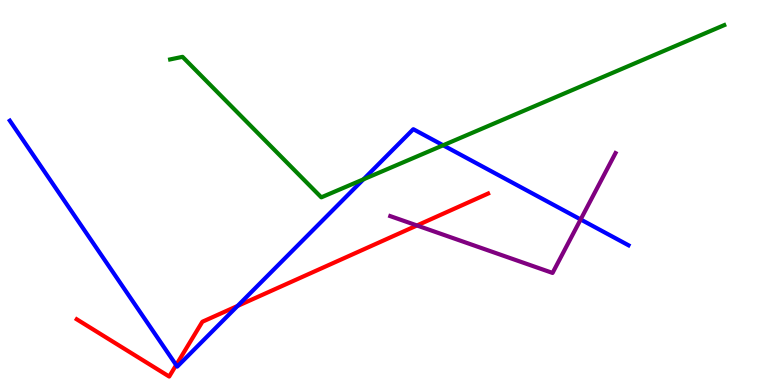[{'lines': ['blue', 'red'], 'intersections': [{'x': 2.27, 'y': 0.519}, {'x': 3.07, 'y': 2.05}]}, {'lines': ['green', 'red'], 'intersections': []}, {'lines': ['purple', 'red'], 'intersections': [{'x': 5.38, 'y': 4.14}]}, {'lines': ['blue', 'green'], 'intersections': [{'x': 4.69, 'y': 5.34}, {'x': 5.72, 'y': 6.23}]}, {'lines': ['blue', 'purple'], 'intersections': [{'x': 7.49, 'y': 4.3}]}, {'lines': ['green', 'purple'], 'intersections': []}]